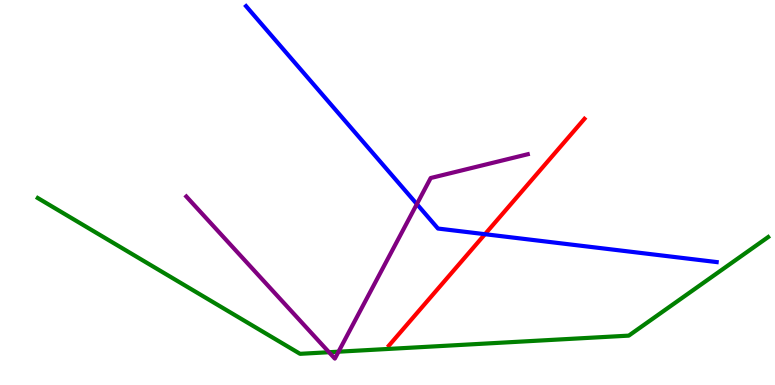[{'lines': ['blue', 'red'], 'intersections': [{'x': 6.26, 'y': 3.92}]}, {'lines': ['green', 'red'], 'intersections': []}, {'lines': ['purple', 'red'], 'intersections': []}, {'lines': ['blue', 'green'], 'intersections': []}, {'lines': ['blue', 'purple'], 'intersections': [{'x': 5.38, 'y': 4.7}]}, {'lines': ['green', 'purple'], 'intersections': [{'x': 4.25, 'y': 0.851}, {'x': 4.37, 'y': 0.865}]}]